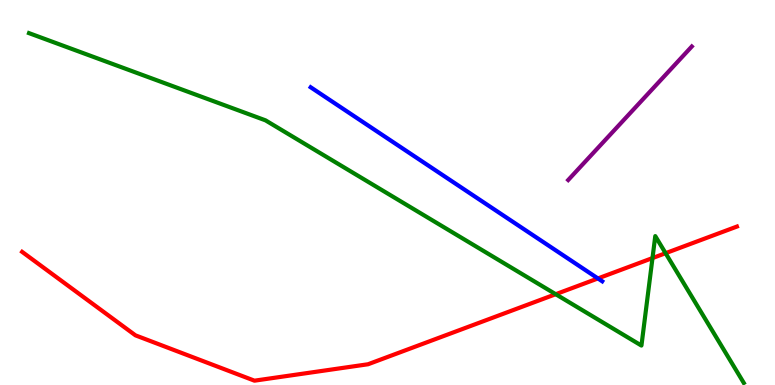[{'lines': ['blue', 'red'], 'intersections': [{'x': 7.72, 'y': 2.77}]}, {'lines': ['green', 'red'], 'intersections': [{'x': 7.17, 'y': 2.36}, {'x': 8.42, 'y': 3.3}, {'x': 8.59, 'y': 3.42}]}, {'lines': ['purple', 'red'], 'intersections': []}, {'lines': ['blue', 'green'], 'intersections': []}, {'lines': ['blue', 'purple'], 'intersections': []}, {'lines': ['green', 'purple'], 'intersections': []}]